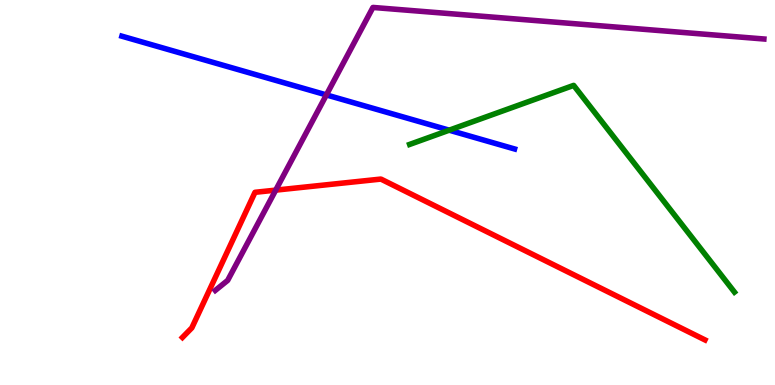[{'lines': ['blue', 'red'], 'intersections': []}, {'lines': ['green', 'red'], 'intersections': []}, {'lines': ['purple', 'red'], 'intersections': [{'x': 3.56, 'y': 5.06}]}, {'lines': ['blue', 'green'], 'intersections': [{'x': 5.8, 'y': 6.62}]}, {'lines': ['blue', 'purple'], 'intersections': [{'x': 4.21, 'y': 7.53}]}, {'lines': ['green', 'purple'], 'intersections': []}]